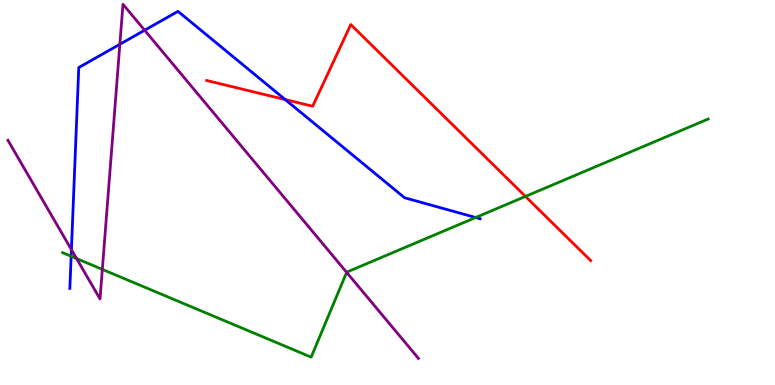[{'lines': ['blue', 'red'], 'intersections': [{'x': 3.68, 'y': 7.41}]}, {'lines': ['green', 'red'], 'intersections': [{'x': 6.78, 'y': 4.9}]}, {'lines': ['purple', 'red'], 'intersections': []}, {'lines': ['blue', 'green'], 'intersections': [{'x': 0.918, 'y': 3.34}, {'x': 6.14, 'y': 4.35}]}, {'lines': ['blue', 'purple'], 'intersections': [{'x': 0.921, 'y': 3.52}, {'x': 1.55, 'y': 8.85}, {'x': 1.87, 'y': 9.21}]}, {'lines': ['green', 'purple'], 'intersections': [{'x': 0.988, 'y': 3.28}, {'x': 1.32, 'y': 3.0}, {'x': 4.47, 'y': 2.93}]}]